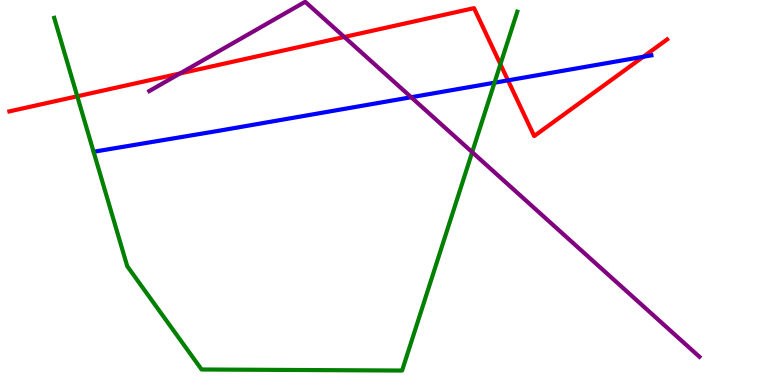[{'lines': ['blue', 'red'], 'intersections': [{'x': 6.55, 'y': 7.91}, {'x': 8.3, 'y': 8.53}]}, {'lines': ['green', 'red'], 'intersections': [{'x': 0.997, 'y': 7.5}, {'x': 6.46, 'y': 8.33}]}, {'lines': ['purple', 'red'], 'intersections': [{'x': 2.32, 'y': 8.09}, {'x': 4.44, 'y': 9.04}]}, {'lines': ['blue', 'green'], 'intersections': [{'x': 6.38, 'y': 7.85}]}, {'lines': ['blue', 'purple'], 'intersections': [{'x': 5.31, 'y': 7.47}]}, {'lines': ['green', 'purple'], 'intersections': [{'x': 6.09, 'y': 6.05}]}]